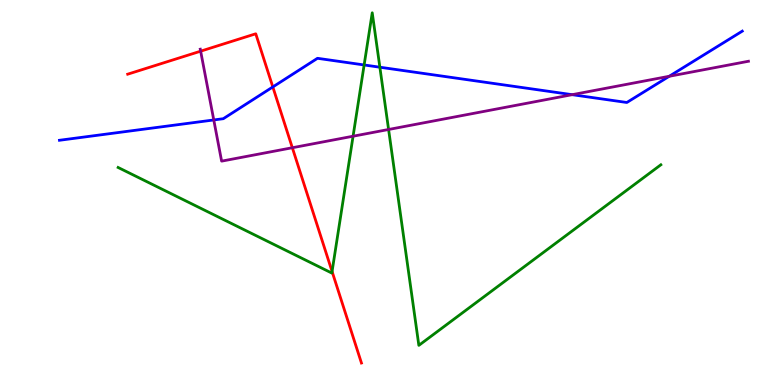[{'lines': ['blue', 'red'], 'intersections': [{'x': 3.52, 'y': 7.74}]}, {'lines': ['green', 'red'], 'intersections': [{'x': 4.28, 'y': 2.95}]}, {'lines': ['purple', 'red'], 'intersections': [{'x': 2.59, 'y': 8.67}, {'x': 3.77, 'y': 6.16}]}, {'lines': ['blue', 'green'], 'intersections': [{'x': 4.7, 'y': 8.31}, {'x': 4.9, 'y': 8.25}]}, {'lines': ['blue', 'purple'], 'intersections': [{'x': 2.76, 'y': 6.88}, {'x': 7.38, 'y': 7.54}, {'x': 8.64, 'y': 8.02}]}, {'lines': ['green', 'purple'], 'intersections': [{'x': 4.56, 'y': 6.46}, {'x': 5.01, 'y': 6.64}]}]